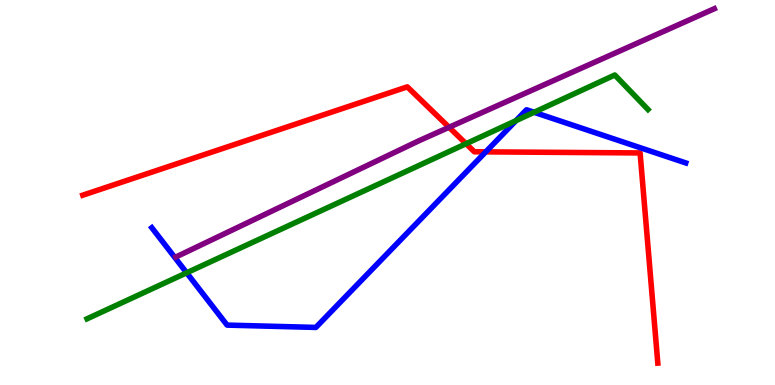[{'lines': ['blue', 'red'], 'intersections': [{'x': 6.27, 'y': 6.06}]}, {'lines': ['green', 'red'], 'intersections': [{'x': 6.01, 'y': 6.27}]}, {'lines': ['purple', 'red'], 'intersections': [{'x': 5.79, 'y': 6.69}]}, {'lines': ['blue', 'green'], 'intersections': [{'x': 2.41, 'y': 2.91}, {'x': 6.66, 'y': 6.87}, {'x': 6.89, 'y': 7.08}]}, {'lines': ['blue', 'purple'], 'intersections': []}, {'lines': ['green', 'purple'], 'intersections': []}]